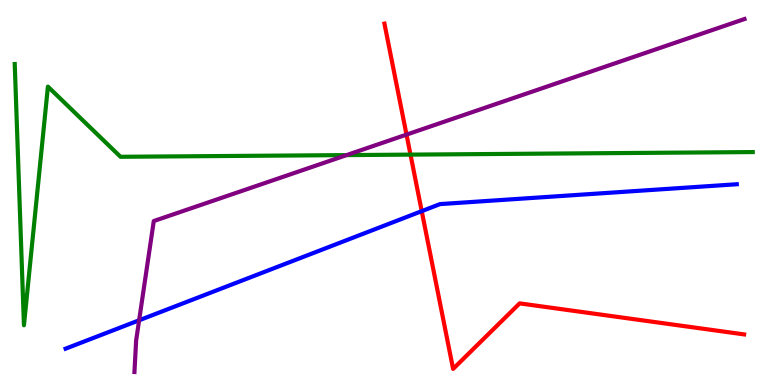[{'lines': ['blue', 'red'], 'intersections': [{'x': 5.44, 'y': 4.52}]}, {'lines': ['green', 'red'], 'intersections': [{'x': 5.3, 'y': 5.98}]}, {'lines': ['purple', 'red'], 'intersections': [{'x': 5.25, 'y': 6.5}]}, {'lines': ['blue', 'green'], 'intersections': []}, {'lines': ['blue', 'purple'], 'intersections': [{'x': 1.8, 'y': 1.68}]}, {'lines': ['green', 'purple'], 'intersections': [{'x': 4.47, 'y': 5.97}]}]